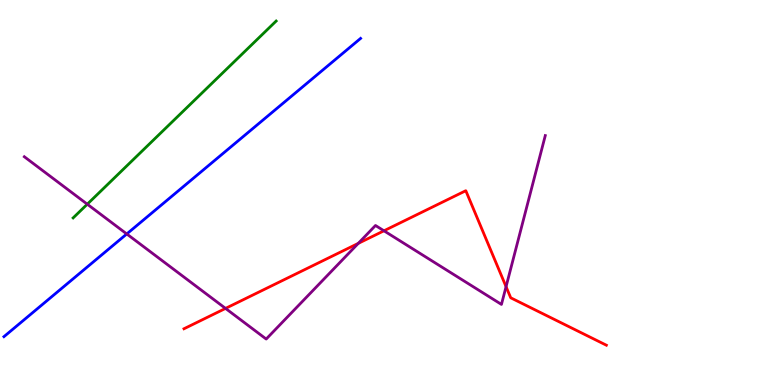[{'lines': ['blue', 'red'], 'intersections': []}, {'lines': ['green', 'red'], 'intersections': []}, {'lines': ['purple', 'red'], 'intersections': [{'x': 2.91, 'y': 1.99}, {'x': 4.62, 'y': 3.68}, {'x': 4.95, 'y': 4.01}, {'x': 6.53, 'y': 2.55}]}, {'lines': ['blue', 'green'], 'intersections': []}, {'lines': ['blue', 'purple'], 'intersections': [{'x': 1.64, 'y': 3.92}]}, {'lines': ['green', 'purple'], 'intersections': [{'x': 1.13, 'y': 4.7}]}]